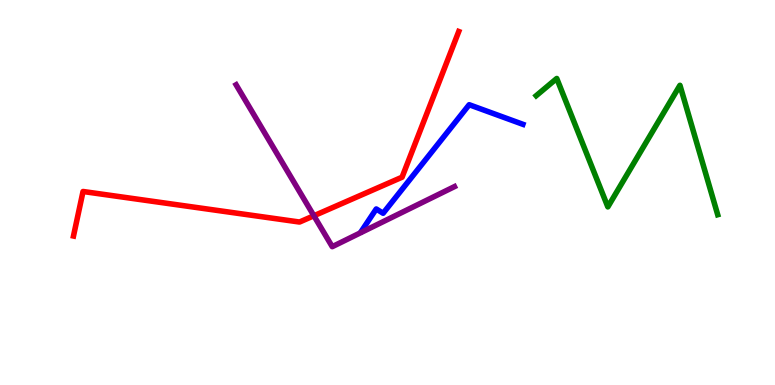[{'lines': ['blue', 'red'], 'intersections': []}, {'lines': ['green', 'red'], 'intersections': []}, {'lines': ['purple', 'red'], 'intersections': [{'x': 4.05, 'y': 4.4}]}, {'lines': ['blue', 'green'], 'intersections': []}, {'lines': ['blue', 'purple'], 'intersections': []}, {'lines': ['green', 'purple'], 'intersections': []}]